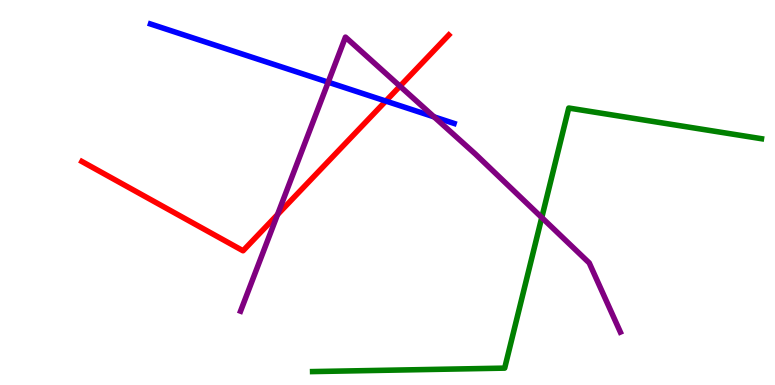[{'lines': ['blue', 'red'], 'intersections': [{'x': 4.98, 'y': 7.38}]}, {'lines': ['green', 'red'], 'intersections': []}, {'lines': ['purple', 'red'], 'intersections': [{'x': 3.58, 'y': 4.43}, {'x': 5.16, 'y': 7.76}]}, {'lines': ['blue', 'green'], 'intersections': []}, {'lines': ['blue', 'purple'], 'intersections': [{'x': 4.23, 'y': 7.87}, {'x': 5.6, 'y': 6.96}]}, {'lines': ['green', 'purple'], 'intersections': [{'x': 6.99, 'y': 4.35}]}]